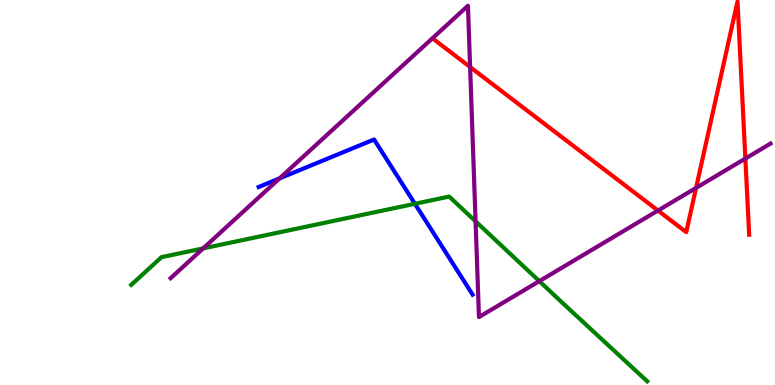[{'lines': ['blue', 'red'], 'intersections': []}, {'lines': ['green', 'red'], 'intersections': []}, {'lines': ['purple', 'red'], 'intersections': [{'x': 6.07, 'y': 8.26}, {'x': 8.49, 'y': 4.53}, {'x': 8.98, 'y': 5.12}, {'x': 9.62, 'y': 5.88}]}, {'lines': ['blue', 'green'], 'intersections': [{'x': 5.35, 'y': 4.71}]}, {'lines': ['blue', 'purple'], 'intersections': [{'x': 3.61, 'y': 5.37}]}, {'lines': ['green', 'purple'], 'intersections': [{'x': 2.62, 'y': 3.55}, {'x': 6.14, 'y': 4.25}, {'x': 6.96, 'y': 2.7}]}]